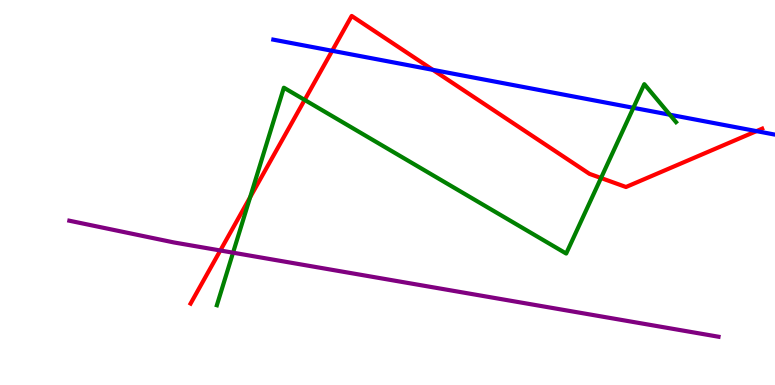[{'lines': ['blue', 'red'], 'intersections': [{'x': 4.29, 'y': 8.68}, {'x': 5.59, 'y': 8.19}, {'x': 9.76, 'y': 6.59}]}, {'lines': ['green', 'red'], 'intersections': [{'x': 3.23, 'y': 4.87}, {'x': 3.93, 'y': 7.4}, {'x': 7.76, 'y': 5.38}]}, {'lines': ['purple', 'red'], 'intersections': [{'x': 2.84, 'y': 3.49}]}, {'lines': ['blue', 'green'], 'intersections': [{'x': 8.17, 'y': 7.2}, {'x': 8.64, 'y': 7.02}]}, {'lines': ['blue', 'purple'], 'intersections': []}, {'lines': ['green', 'purple'], 'intersections': [{'x': 3.01, 'y': 3.44}]}]